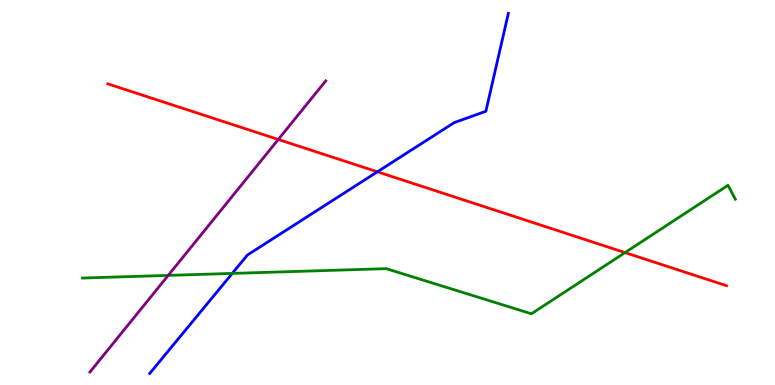[{'lines': ['blue', 'red'], 'intersections': [{'x': 4.87, 'y': 5.54}]}, {'lines': ['green', 'red'], 'intersections': [{'x': 8.06, 'y': 3.44}]}, {'lines': ['purple', 'red'], 'intersections': [{'x': 3.59, 'y': 6.38}]}, {'lines': ['blue', 'green'], 'intersections': [{'x': 3.0, 'y': 2.9}]}, {'lines': ['blue', 'purple'], 'intersections': []}, {'lines': ['green', 'purple'], 'intersections': [{'x': 2.17, 'y': 2.85}]}]